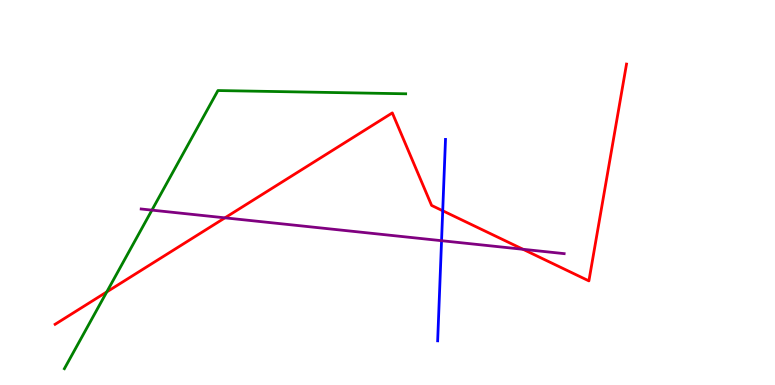[{'lines': ['blue', 'red'], 'intersections': [{'x': 5.71, 'y': 4.53}]}, {'lines': ['green', 'red'], 'intersections': [{'x': 1.38, 'y': 2.42}]}, {'lines': ['purple', 'red'], 'intersections': [{'x': 2.9, 'y': 4.34}, {'x': 6.75, 'y': 3.52}]}, {'lines': ['blue', 'green'], 'intersections': []}, {'lines': ['blue', 'purple'], 'intersections': [{'x': 5.7, 'y': 3.75}]}, {'lines': ['green', 'purple'], 'intersections': [{'x': 1.96, 'y': 4.54}]}]